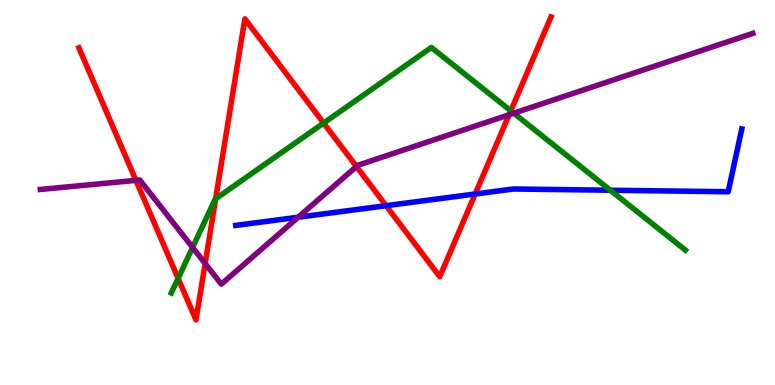[{'lines': ['blue', 'red'], 'intersections': [{'x': 4.98, 'y': 4.66}, {'x': 6.13, 'y': 4.96}]}, {'lines': ['green', 'red'], 'intersections': [{'x': 2.3, 'y': 2.77}, {'x': 2.78, 'y': 4.84}, {'x': 4.18, 'y': 6.8}, {'x': 6.59, 'y': 7.12}]}, {'lines': ['purple', 'red'], 'intersections': [{'x': 1.75, 'y': 5.32}, {'x': 2.65, 'y': 3.16}, {'x': 4.6, 'y': 5.68}, {'x': 6.57, 'y': 7.02}]}, {'lines': ['blue', 'green'], 'intersections': [{'x': 7.88, 'y': 5.06}]}, {'lines': ['blue', 'purple'], 'intersections': [{'x': 3.85, 'y': 4.36}]}, {'lines': ['green', 'purple'], 'intersections': [{'x': 2.48, 'y': 3.57}, {'x': 6.63, 'y': 7.06}]}]